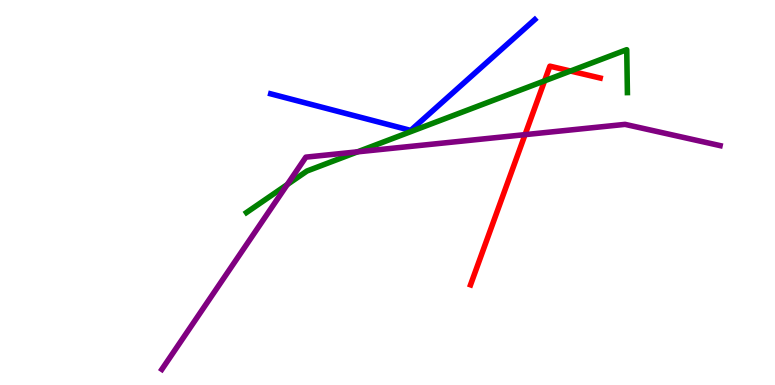[{'lines': ['blue', 'red'], 'intersections': []}, {'lines': ['green', 'red'], 'intersections': [{'x': 7.03, 'y': 7.9}, {'x': 7.36, 'y': 8.16}]}, {'lines': ['purple', 'red'], 'intersections': [{'x': 6.77, 'y': 6.5}]}, {'lines': ['blue', 'green'], 'intersections': []}, {'lines': ['blue', 'purple'], 'intersections': []}, {'lines': ['green', 'purple'], 'intersections': [{'x': 3.71, 'y': 5.21}, {'x': 4.61, 'y': 6.06}]}]